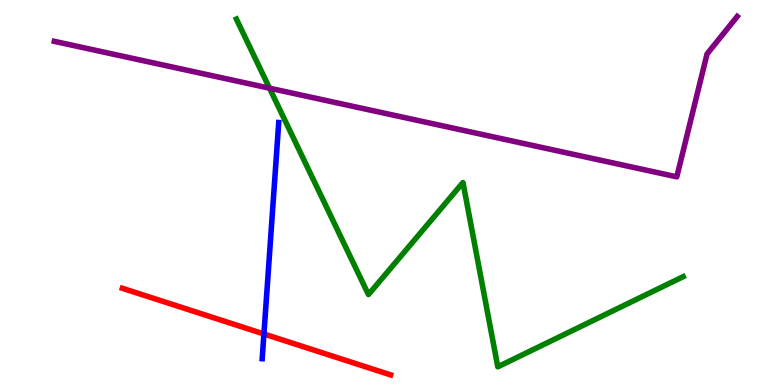[{'lines': ['blue', 'red'], 'intersections': [{'x': 3.41, 'y': 1.33}]}, {'lines': ['green', 'red'], 'intersections': []}, {'lines': ['purple', 'red'], 'intersections': []}, {'lines': ['blue', 'green'], 'intersections': []}, {'lines': ['blue', 'purple'], 'intersections': []}, {'lines': ['green', 'purple'], 'intersections': [{'x': 3.48, 'y': 7.71}]}]